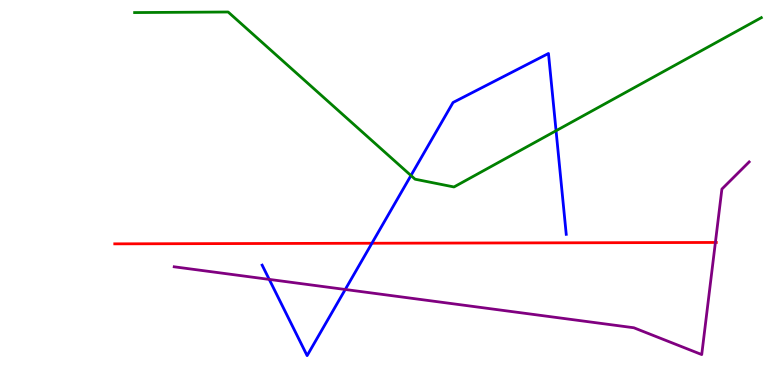[{'lines': ['blue', 'red'], 'intersections': [{'x': 4.8, 'y': 3.68}]}, {'lines': ['green', 'red'], 'intersections': []}, {'lines': ['purple', 'red'], 'intersections': [{'x': 9.23, 'y': 3.7}]}, {'lines': ['blue', 'green'], 'intersections': [{'x': 5.3, 'y': 5.44}, {'x': 7.17, 'y': 6.6}]}, {'lines': ['blue', 'purple'], 'intersections': [{'x': 3.47, 'y': 2.74}, {'x': 4.45, 'y': 2.48}]}, {'lines': ['green', 'purple'], 'intersections': []}]